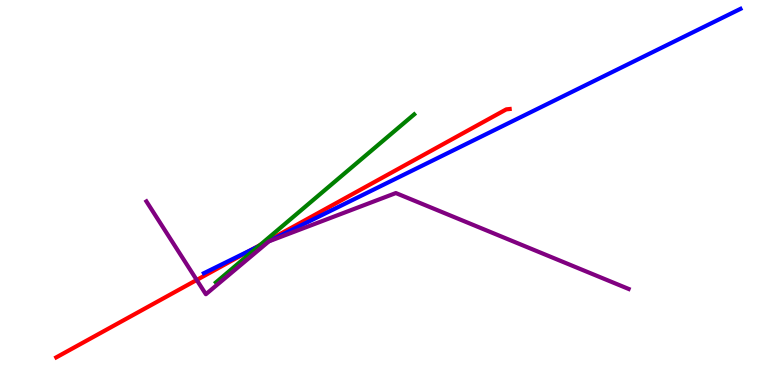[{'lines': ['blue', 'red'], 'intersections': [{'x': 3.25, 'y': 3.52}]}, {'lines': ['green', 'red'], 'intersections': [{'x': 3.35, 'y': 3.63}]}, {'lines': ['purple', 'red'], 'intersections': [{'x': 2.54, 'y': 2.73}]}, {'lines': ['blue', 'green'], 'intersections': [{'x': 3.34, 'y': 3.6}]}, {'lines': ['blue', 'purple'], 'intersections': []}, {'lines': ['green', 'purple'], 'intersections': []}]